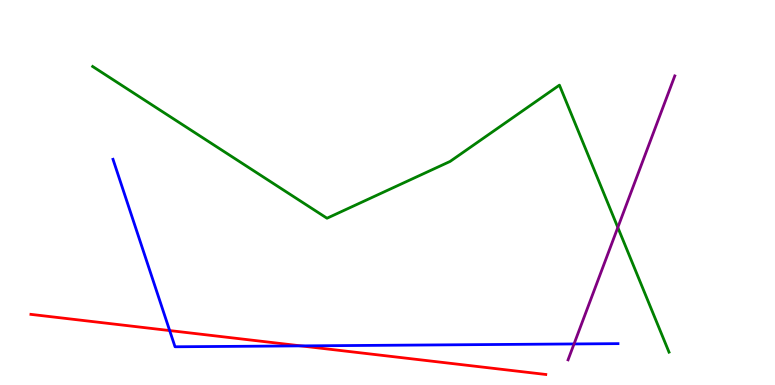[{'lines': ['blue', 'red'], 'intersections': [{'x': 2.19, 'y': 1.41}, {'x': 3.88, 'y': 1.02}]}, {'lines': ['green', 'red'], 'intersections': []}, {'lines': ['purple', 'red'], 'intersections': []}, {'lines': ['blue', 'green'], 'intersections': []}, {'lines': ['blue', 'purple'], 'intersections': [{'x': 7.41, 'y': 1.07}]}, {'lines': ['green', 'purple'], 'intersections': [{'x': 7.97, 'y': 4.09}]}]